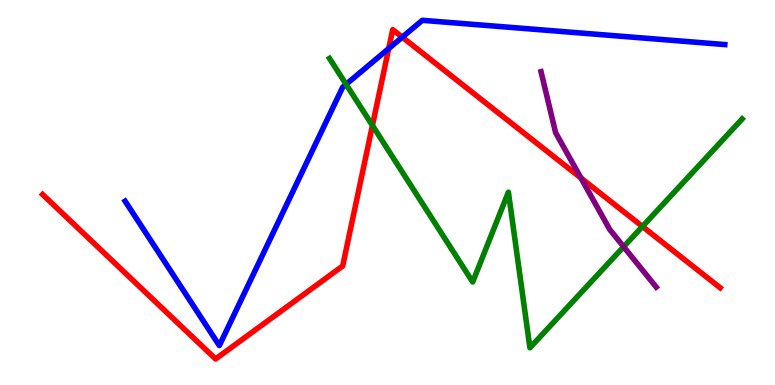[{'lines': ['blue', 'red'], 'intersections': [{'x': 5.02, 'y': 8.74}, {'x': 5.19, 'y': 9.03}]}, {'lines': ['green', 'red'], 'intersections': [{'x': 4.81, 'y': 6.74}, {'x': 8.29, 'y': 4.12}]}, {'lines': ['purple', 'red'], 'intersections': [{'x': 7.5, 'y': 5.38}]}, {'lines': ['blue', 'green'], 'intersections': [{'x': 4.47, 'y': 7.81}]}, {'lines': ['blue', 'purple'], 'intersections': []}, {'lines': ['green', 'purple'], 'intersections': [{'x': 8.05, 'y': 3.59}]}]